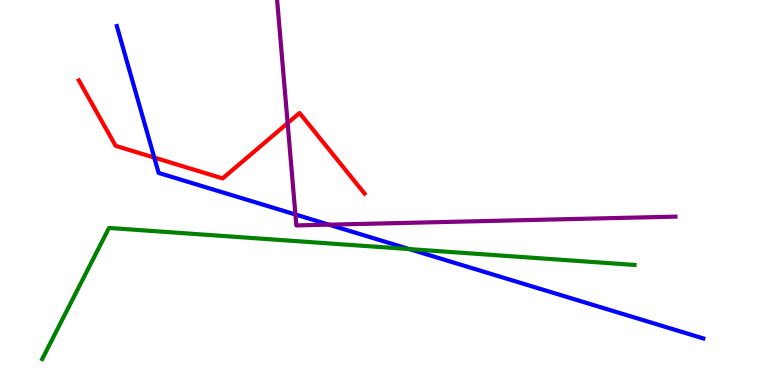[{'lines': ['blue', 'red'], 'intersections': [{'x': 1.99, 'y': 5.91}]}, {'lines': ['green', 'red'], 'intersections': []}, {'lines': ['purple', 'red'], 'intersections': [{'x': 3.71, 'y': 6.8}]}, {'lines': ['blue', 'green'], 'intersections': [{'x': 5.28, 'y': 3.53}]}, {'lines': ['blue', 'purple'], 'intersections': [{'x': 3.81, 'y': 4.43}, {'x': 4.24, 'y': 4.16}]}, {'lines': ['green', 'purple'], 'intersections': []}]